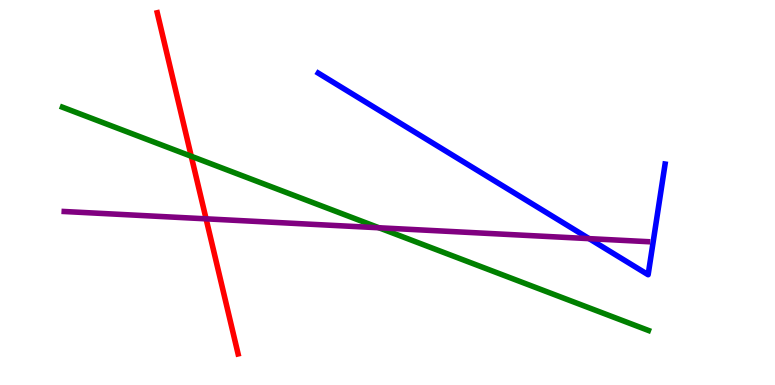[{'lines': ['blue', 'red'], 'intersections': []}, {'lines': ['green', 'red'], 'intersections': [{'x': 2.47, 'y': 5.94}]}, {'lines': ['purple', 'red'], 'intersections': [{'x': 2.66, 'y': 4.32}]}, {'lines': ['blue', 'green'], 'intersections': []}, {'lines': ['blue', 'purple'], 'intersections': [{'x': 7.6, 'y': 3.8}]}, {'lines': ['green', 'purple'], 'intersections': [{'x': 4.89, 'y': 4.08}]}]